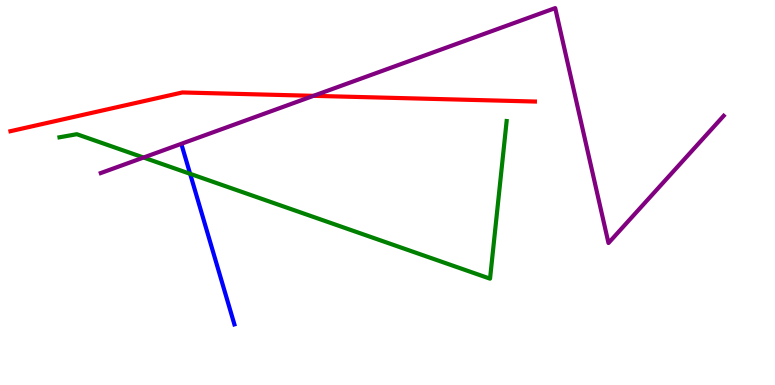[{'lines': ['blue', 'red'], 'intersections': []}, {'lines': ['green', 'red'], 'intersections': []}, {'lines': ['purple', 'red'], 'intersections': [{'x': 4.05, 'y': 7.51}]}, {'lines': ['blue', 'green'], 'intersections': [{'x': 2.45, 'y': 5.49}]}, {'lines': ['blue', 'purple'], 'intersections': []}, {'lines': ['green', 'purple'], 'intersections': [{'x': 1.85, 'y': 5.91}]}]